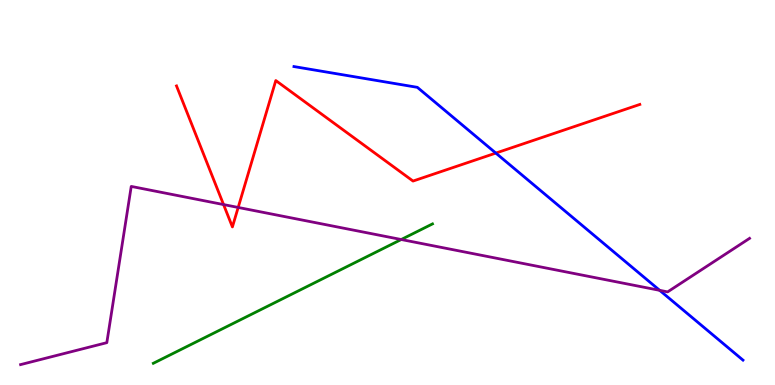[{'lines': ['blue', 'red'], 'intersections': [{'x': 6.4, 'y': 6.02}]}, {'lines': ['green', 'red'], 'intersections': []}, {'lines': ['purple', 'red'], 'intersections': [{'x': 2.88, 'y': 4.69}, {'x': 3.07, 'y': 4.61}]}, {'lines': ['blue', 'green'], 'intersections': []}, {'lines': ['blue', 'purple'], 'intersections': [{'x': 8.51, 'y': 2.46}]}, {'lines': ['green', 'purple'], 'intersections': [{'x': 5.18, 'y': 3.78}]}]